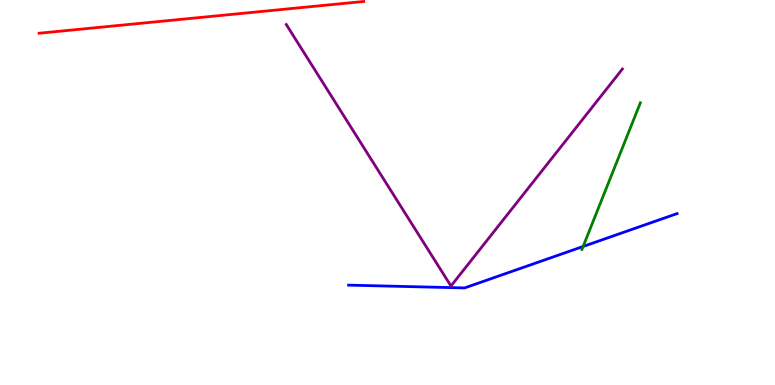[{'lines': ['blue', 'red'], 'intersections': []}, {'lines': ['green', 'red'], 'intersections': []}, {'lines': ['purple', 'red'], 'intersections': []}, {'lines': ['blue', 'green'], 'intersections': [{'x': 7.52, 'y': 3.6}]}, {'lines': ['blue', 'purple'], 'intersections': []}, {'lines': ['green', 'purple'], 'intersections': []}]